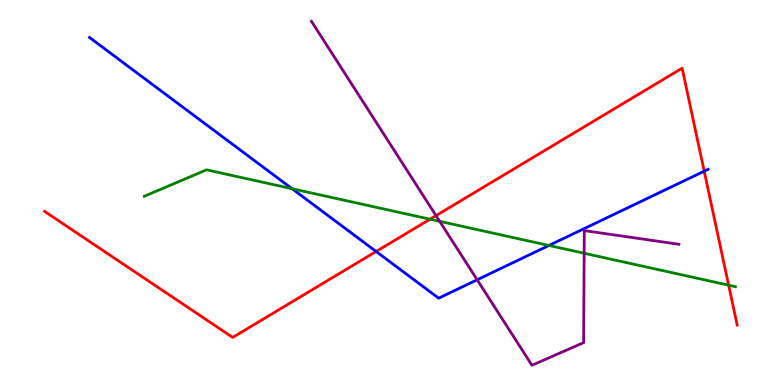[{'lines': ['blue', 'red'], 'intersections': [{'x': 4.85, 'y': 3.47}, {'x': 9.09, 'y': 5.55}]}, {'lines': ['green', 'red'], 'intersections': [{'x': 5.55, 'y': 4.31}, {'x': 9.4, 'y': 2.59}]}, {'lines': ['purple', 'red'], 'intersections': [{'x': 5.63, 'y': 4.4}]}, {'lines': ['blue', 'green'], 'intersections': [{'x': 3.77, 'y': 5.1}, {'x': 7.08, 'y': 3.62}]}, {'lines': ['blue', 'purple'], 'intersections': [{'x': 6.16, 'y': 2.73}]}, {'lines': ['green', 'purple'], 'intersections': [{'x': 5.67, 'y': 4.25}, {'x': 7.54, 'y': 3.42}]}]